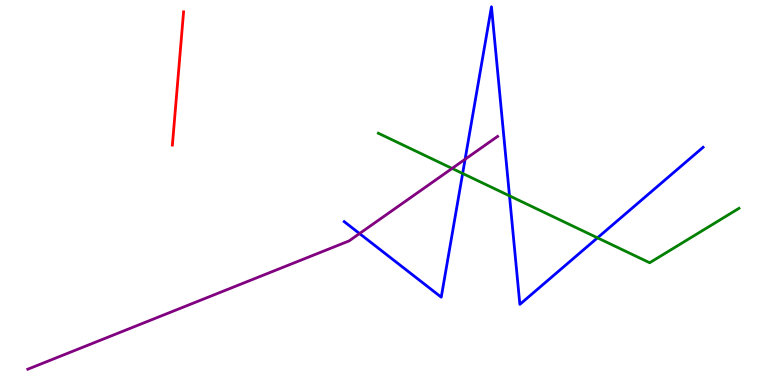[{'lines': ['blue', 'red'], 'intersections': []}, {'lines': ['green', 'red'], 'intersections': []}, {'lines': ['purple', 'red'], 'intersections': []}, {'lines': ['blue', 'green'], 'intersections': [{'x': 5.97, 'y': 5.49}, {'x': 6.57, 'y': 4.91}, {'x': 7.71, 'y': 3.82}]}, {'lines': ['blue', 'purple'], 'intersections': [{'x': 4.64, 'y': 3.93}, {'x': 6.0, 'y': 5.86}]}, {'lines': ['green', 'purple'], 'intersections': [{'x': 5.83, 'y': 5.63}]}]